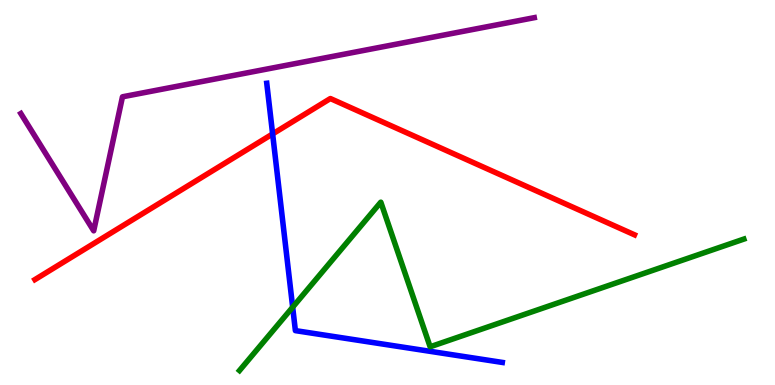[{'lines': ['blue', 'red'], 'intersections': [{'x': 3.52, 'y': 6.52}]}, {'lines': ['green', 'red'], 'intersections': []}, {'lines': ['purple', 'red'], 'intersections': []}, {'lines': ['blue', 'green'], 'intersections': [{'x': 3.78, 'y': 2.02}]}, {'lines': ['blue', 'purple'], 'intersections': []}, {'lines': ['green', 'purple'], 'intersections': []}]